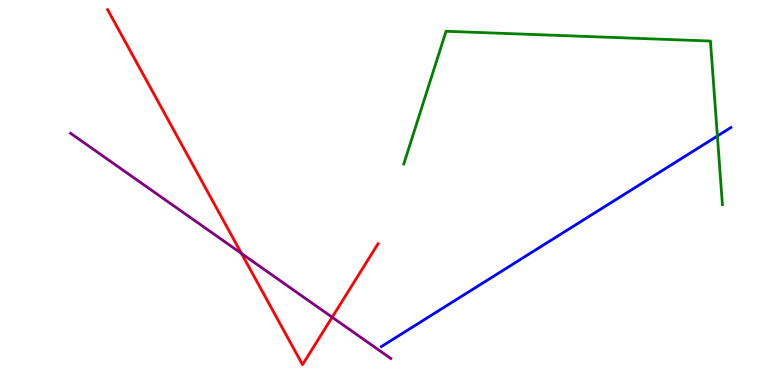[{'lines': ['blue', 'red'], 'intersections': []}, {'lines': ['green', 'red'], 'intersections': []}, {'lines': ['purple', 'red'], 'intersections': [{'x': 3.12, 'y': 3.42}, {'x': 4.29, 'y': 1.76}]}, {'lines': ['blue', 'green'], 'intersections': [{'x': 9.26, 'y': 6.47}]}, {'lines': ['blue', 'purple'], 'intersections': []}, {'lines': ['green', 'purple'], 'intersections': []}]